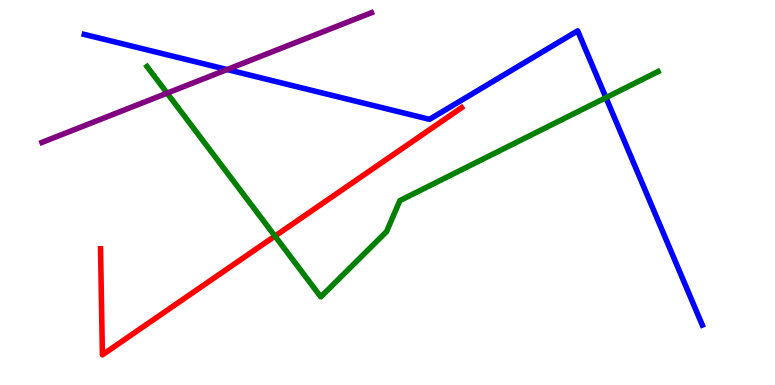[{'lines': ['blue', 'red'], 'intersections': []}, {'lines': ['green', 'red'], 'intersections': [{'x': 3.55, 'y': 3.87}]}, {'lines': ['purple', 'red'], 'intersections': []}, {'lines': ['blue', 'green'], 'intersections': [{'x': 7.82, 'y': 7.46}]}, {'lines': ['blue', 'purple'], 'intersections': [{'x': 2.93, 'y': 8.19}]}, {'lines': ['green', 'purple'], 'intersections': [{'x': 2.16, 'y': 7.58}]}]